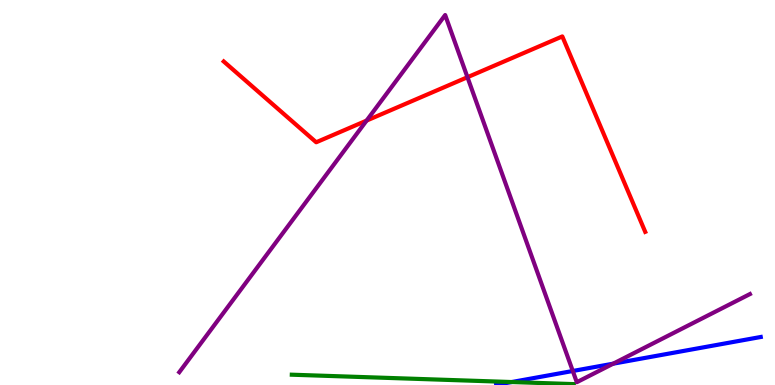[{'lines': ['blue', 'red'], 'intersections': []}, {'lines': ['green', 'red'], 'intersections': []}, {'lines': ['purple', 'red'], 'intersections': [{'x': 4.73, 'y': 6.87}, {'x': 6.03, 'y': 7.99}]}, {'lines': ['blue', 'green'], 'intersections': [{'x': 6.6, 'y': 0.0768}]}, {'lines': ['blue', 'purple'], 'intersections': [{'x': 7.39, 'y': 0.364}, {'x': 7.91, 'y': 0.554}]}, {'lines': ['green', 'purple'], 'intersections': []}]